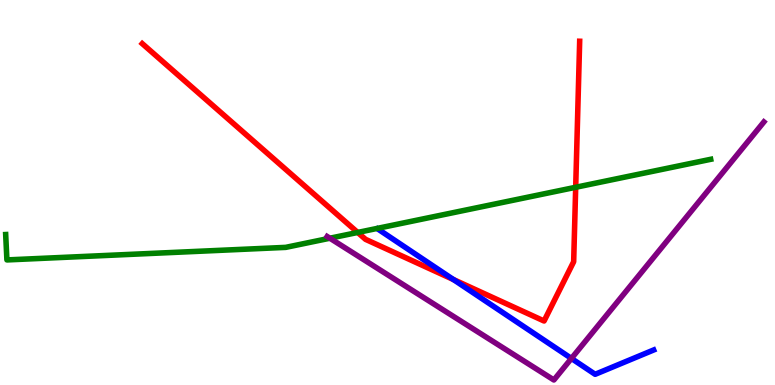[{'lines': ['blue', 'red'], 'intersections': [{'x': 5.85, 'y': 2.74}]}, {'lines': ['green', 'red'], 'intersections': [{'x': 4.62, 'y': 3.96}, {'x': 7.43, 'y': 5.14}]}, {'lines': ['purple', 'red'], 'intersections': []}, {'lines': ['blue', 'green'], 'intersections': []}, {'lines': ['blue', 'purple'], 'intersections': [{'x': 7.37, 'y': 0.69}]}, {'lines': ['green', 'purple'], 'intersections': [{'x': 4.26, 'y': 3.81}]}]